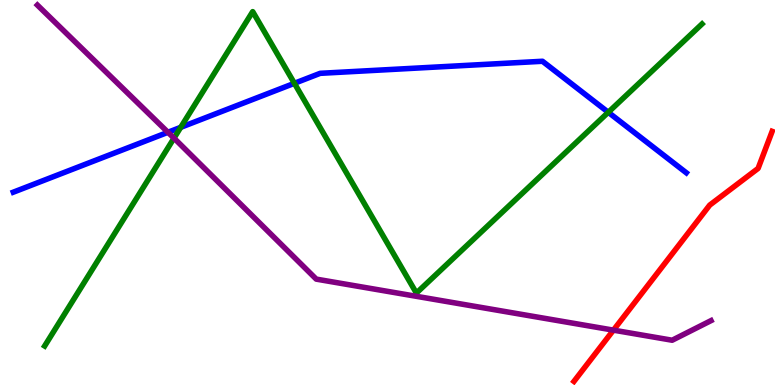[{'lines': ['blue', 'red'], 'intersections': []}, {'lines': ['green', 'red'], 'intersections': []}, {'lines': ['purple', 'red'], 'intersections': [{'x': 7.92, 'y': 1.42}]}, {'lines': ['blue', 'green'], 'intersections': [{'x': 2.33, 'y': 6.69}, {'x': 3.8, 'y': 7.84}, {'x': 7.85, 'y': 7.08}]}, {'lines': ['blue', 'purple'], 'intersections': [{'x': 2.17, 'y': 6.56}]}, {'lines': ['green', 'purple'], 'intersections': [{'x': 2.24, 'y': 6.41}]}]